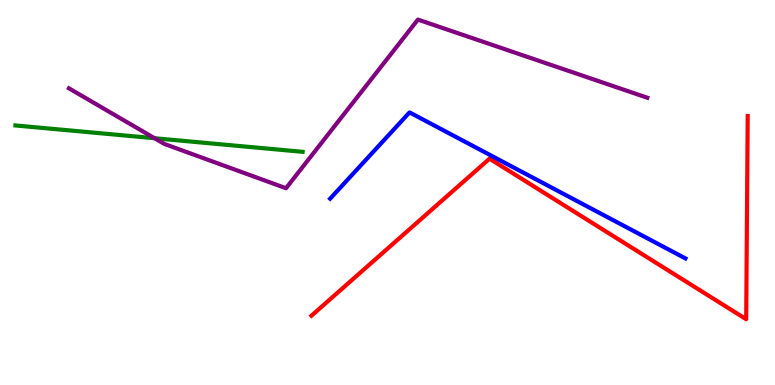[{'lines': ['blue', 'red'], 'intersections': []}, {'lines': ['green', 'red'], 'intersections': []}, {'lines': ['purple', 'red'], 'intersections': []}, {'lines': ['blue', 'green'], 'intersections': []}, {'lines': ['blue', 'purple'], 'intersections': []}, {'lines': ['green', 'purple'], 'intersections': [{'x': 1.99, 'y': 6.41}]}]